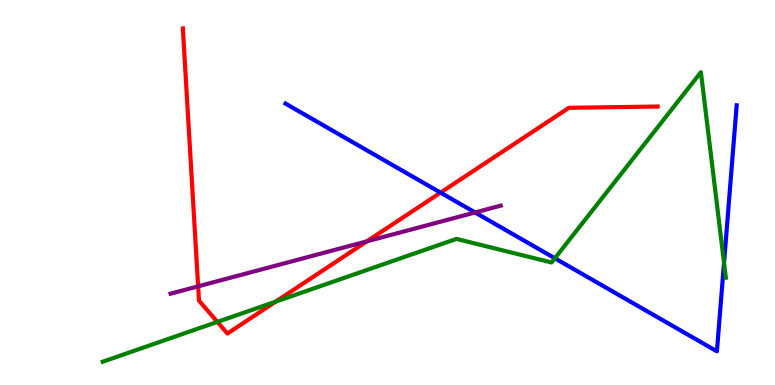[{'lines': ['blue', 'red'], 'intersections': [{'x': 5.68, 'y': 5.0}]}, {'lines': ['green', 'red'], 'intersections': [{'x': 2.8, 'y': 1.64}, {'x': 3.56, 'y': 2.16}]}, {'lines': ['purple', 'red'], 'intersections': [{'x': 2.56, 'y': 2.56}, {'x': 4.73, 'y': 3.73}]}, {'lines': ['blue', 'green'], 'intersections': [{'x': 7.16, 'y': 3.29}, {'x': 9.34, 'y': 3.18}]}, {'lines': ['blue', 'purple'], 'intersections': [{'x': 6.13, 'y': 4.48}]}, {'lines': ['green', 'purple'], 'intersections': []}]